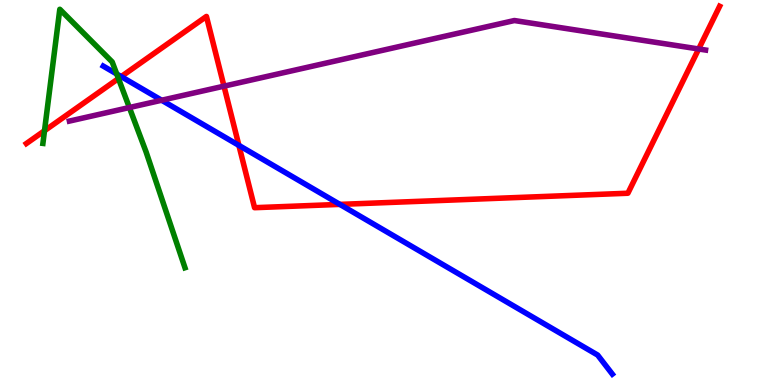[{'lines': ['blue', 'red'], 'intersections': [{'x': 1.56, 'y': 8.01}, {'x': 3.08, 'y': 6.22}, {'x': 4.39, 'y': 4.69}]}, {'lines': ['green', 'red'], 'intersections': [{'x': 0.574, 'y': 6.6}, {'x': 1.53, 'y': 7.96}]}, {'lines': ['purple', 'red'], 'intersections': [{'x': 2.89, 'y': 7.76}, {'x': 9.02, 'y': 8.73}]}, {'lines': ['blue', 'green'], 'intersections': [{'x': 1.51, 'y': 8.08}]}, {'lines': ['blue', 'purple'], 'intersections': [{'x': 2.09, 'y': 7.4}]}, {'lines': ['green', 'purple'], 'intersections': [{'x': 1.67, 'y': 7.21}]}]